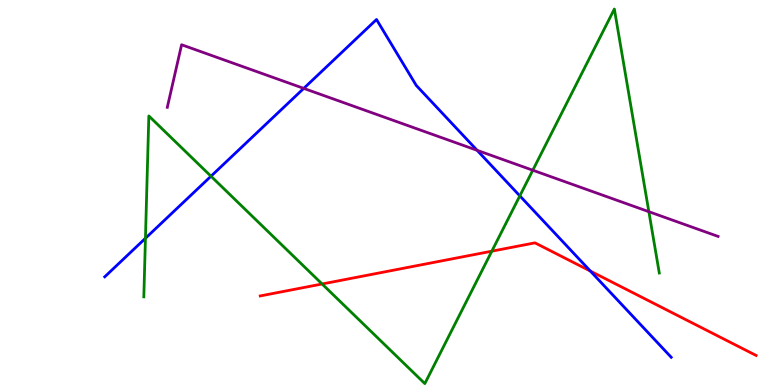[{'lines': ['blue', 'red'], 'intersections': [{'x': 7.62, 'y': 2.96}]}, {'lines': ['green', 'red'], 'intersections': [{'x': 4.16, 'y': 2.62}, {'x': 6.35, 'y': 3.48}]}, {'lines': ['purple', 'red'], 'intersections': []}, {'lines': ['blue', 'green'], 'intersections': [{'x': 1.88, 'y': 3.81}, {'x': 2.72, 'y': 5.42}, {'x': 6.71, 'y': 4.91}]}, {'lines': ['blue', 'purple'], 'intersections': [{'x': 3.92, 'y': 7.7}, {'x': 6.16, 'y': 6.1}]}, {'lines': ['green', 'purple'], 'intersections': [{'x': 6.87, 'y': 5.58}, {'x': 8.37, 'y': 4.5}]}]